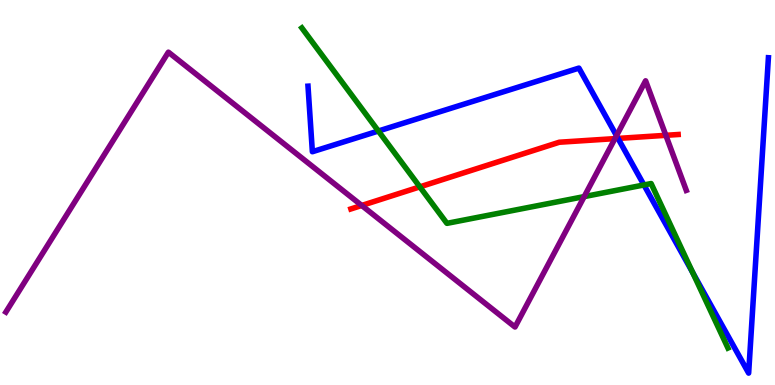[{'lines': ['blue', 'red'], 'intersections': [{'x': 7.97, 'y': 6.4}]}, {'lines': ['green', 'red'], 'intersections': [{'x': 5.42, 'y': 5.15}]}, {'lines': ['purple', 'red'], 'intersections': [{'x': 4.67, 'y': 4.66}, {'x': 7.93, 'y': 6.4}, {'x': 8.59, 'y': 6.49}]}, {'lines': ['blue', 'green'], 'intersections': [{'x': 4.88, 'y': 6.6}, {'x': 8.31, 'y': 5.2}, {'x': 8.94, 'y': 2.92}]}, {'lines': ['blue', 'purple'], 'intersections': [{'x': 7.95, 'y': 6.48}]}, {'lines': ['green', 'purple'], 'intersections': [{'x': 7.54, 'y': 4.89}]}]